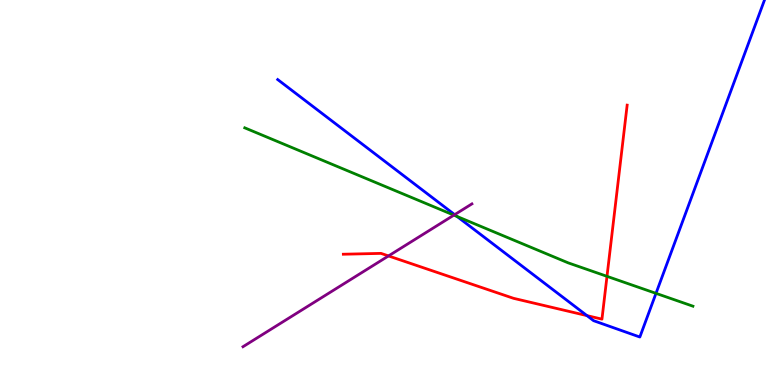[{'lines': ['blue', 'red'], 'intersections': [{'x': 7.57, 'y': 1.8}]}, {'lines': ['green', 'red'], 'intersections': [{'x': 7.83, 'y': 2.82}]}, {'lines': ['purple', 'red'], 'intersections': [{'x': 5.01, 'y': 3.35}]}, {'lines': ['blue', 'green'], 'intersections': [{'x': 5.9, 'y': 4.38}, {'x': 8.46, 'y': 2.38}]}, {'lines': ['blue', 'purple'], 'intersections': [{'x': 5.87, 'y': 4.42}]}, {'lines': ['green', 'purple'], 'intersections': [{'x': 5.86, 'y': 4.41}]}]